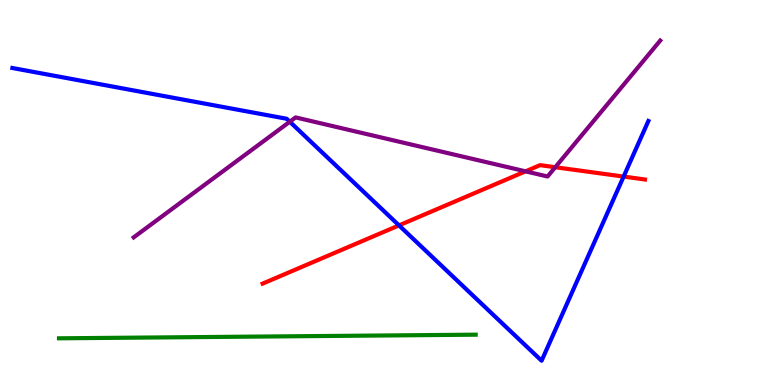[{'lines': ['blue', 'red'], 'intersections': [{'x': 5.15, 'y': 4.15}, {'x': 8.05, 'y': 5.41}]}, {'lines': ['green', 'red'], 'intersections': []}, {'lines': ['purple', 'red'], 'intersections': [{'x': 6.78, 'y': 5.55}, {'x': 7.16, 'y': 5.66}]}, {'lines': ['blue', 'green'], 'intersections': []}, {'lines': ['blue', 'purple'], 'intersections': [{'x': 3.74, 'y': 6.84}]}, {'lines': ['green', 'purple'], 'intersections': []}]